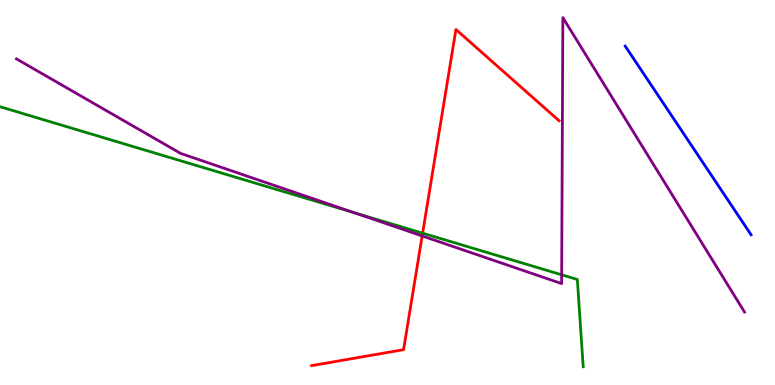[{'lines': ['blue', 'red'], 'intersections': []}, {'lines': ['green', 'red'], 'intersections': [{'x': 5.45, 'y': 3.94}]}, {'lines': ['purple', 'red'], 'intersections': [{'x': 5.45, 'y': 3.87}]}, {'lines': ['blue', 'green'], 'intersections': []}, {'lines': ['blue', 'purple'], 'intersections': []}, {'lines': ['green', 'purple'], 'intersections': [{'x': 4.57, 'y': 4.48}, {'x': 7.25, 'y': 2.86}]}]